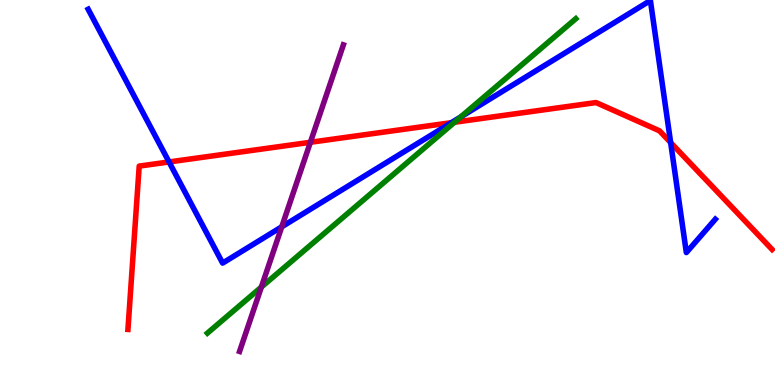[{'lines': ['blue', 'red'], 'intersections': [{'x': 2.18, 'y': 5.79}, {'x': 5.82, 'y': 6.81}, {'x': 8.65, 'y': 6.3}]}, {'lines': ['green', 'red'], 'intersections': [{'x': 5.86, 'y': 6.82}]}, {'lines': ['purple', 'red'], 'intersections': [{'x': 4.0, 'y': 6.3}]}, {'lines': ['blue', 'green'], 'intersections': [{'x': 5.94, 'y': 6.96}]}, {'lines': ['blue', 'purple'], 'intersections': [{'x': 3.64, 'y': 4.11}]}, {'lines': ['green', 'purple'], 'intersections': [{'x': 3.37, 'y': 2.54}]}]